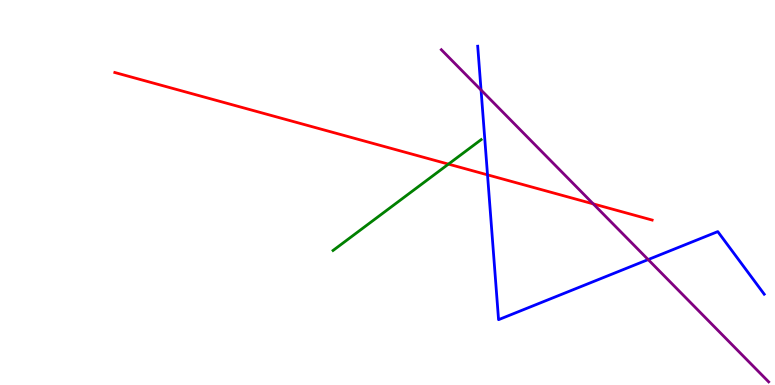[{'lines': ['blue', 'red'], 'intersections': [{'x': 6.29, 'y': 5.46}]}, {'lines': ['green', 'red'], 'intersections': [{'x': 5.79, 'y': 5.74}]}, {'lines': ['purple', 'red'], 'intersections': [{'x': 7.66, 'y': 4.7}]}, {'lines': ['blue', 'green'], 'intersections': []}, {'lines': ['blue', 'purple'], 'intersections': [{'x': 6.21, 'y': 7.66}, {'x': 8.36, 'y': 3.26}]}, {'lines': ['green', 'purple'], 'intersections': []}]